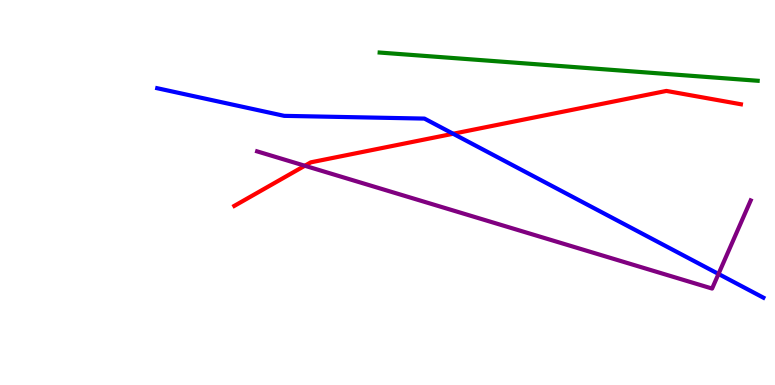[{'lines': ['blue', 'red'], 'intersections': [{'x': 5.85, 'y': 6.53}]}, {'lines': ['green', 'red'], 'intersections': []}, {'lines': ['purple', 'red'], 'intersections': [{'x': 3.93, 'y': 5.69}]}, {'lines': ['blue', 'green'], 'intersections': []}, {'lines': ['blue', 'purple'], 'intersections': [{'x': 9.27, 'y': 2.88}]}, {'lines': ['green', 'purple'], 'intersections': []}]